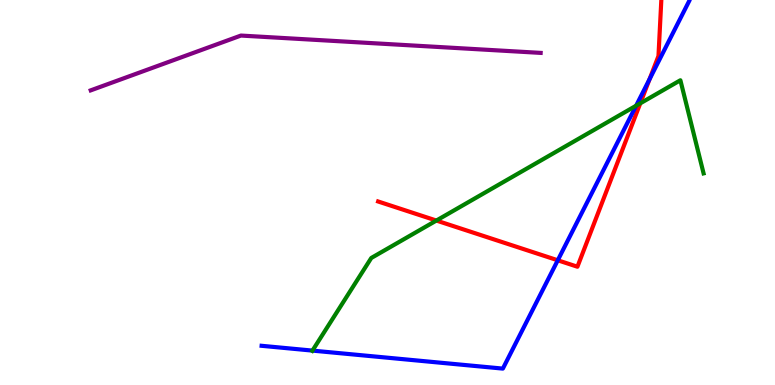[{'lines': ['blue', 'red'], 'intersections': [{'x': 7.2, 'y': 3.24}, {'x': 8.38, 'y': 7.94}]}, {'lines': ['green', 'red'], 'intersections': [{'x': 5.63, 'y': 4.27}, {'x': 8.26, 'y': 7.32}]}, {'lines': ['purple', 'red'], 'intersections': []}, {'lines': ['blue', 'green'], 'intersections': [{'x': 4.03, 'y': 0.893}, {'x': 8.21, 'y': 7.25}]}, {'lines': ['blue', 'purple'], 'intersections': []}, {'lines': ['green', 'purple'], 'intersections': []}]